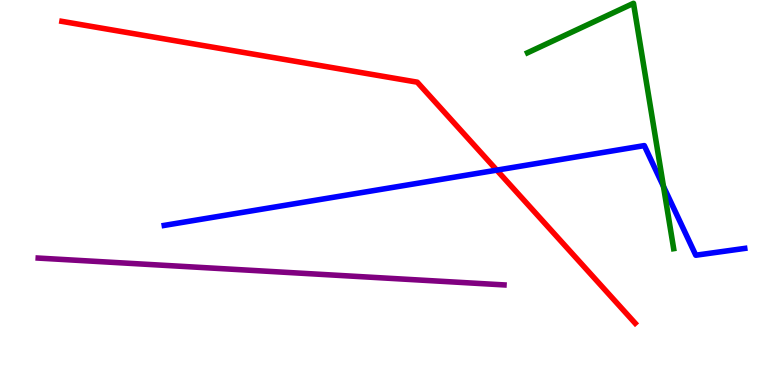[{'lines': ['blue', 'red'], 'intersections': [{'x': 6.41, 'y': 5.58}]}, {'lines': ['green', 'red'], 'intersections': []}, {'lines': ['purple', 'red'], 'intersections': []}, {'lines': ['blue', 'green'], 'intersections': [{'x': 8.56, 'y': 5.16}]}, {'lines': ['blue', 'purple'], 'intersections': []}, {'lines': ['green', 'purple'], 'intersections': []}]